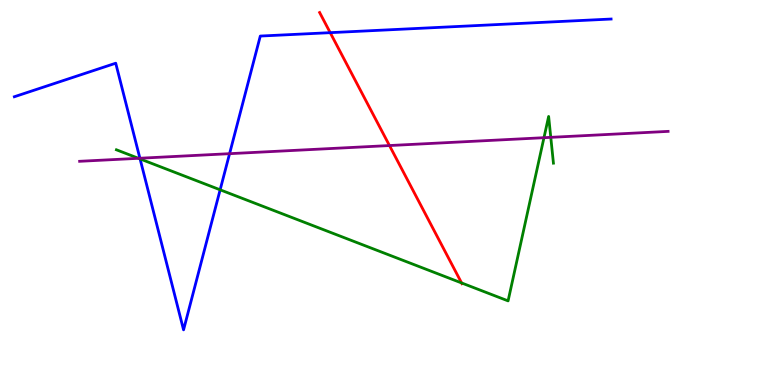[{'lines': ['blue', 'red'], 'intersections': [{'x': 4.26, 'y': 9.15}]}, {'lines': ['green', 'red'], 'intersections': [{'x': 5.96, 'y': 2.65}]}, {'lines': ['purple', 'red'], 'intersections': [{'x': 5.03, 'y': 6.22}]}, {'lines': ['blue', 'green'], 'intersections': [{'x': 1.81, 'y': 5.87}, {'x': 2.84, 'y': 5.07}]}, {'lines': ['blue', 'purple'], 'intersections': [{'x': 1.81, 'y': 5.89}, {'x': 2.96, 'y': 6.01}]}, {'lines': ['green', 'purple'], 'intersections': [{'x': 1.79, 'y': 5.89}, {'x': 7.02, 'y': 6.42}, {'x': 7.11, 'y': 6.43}]}]